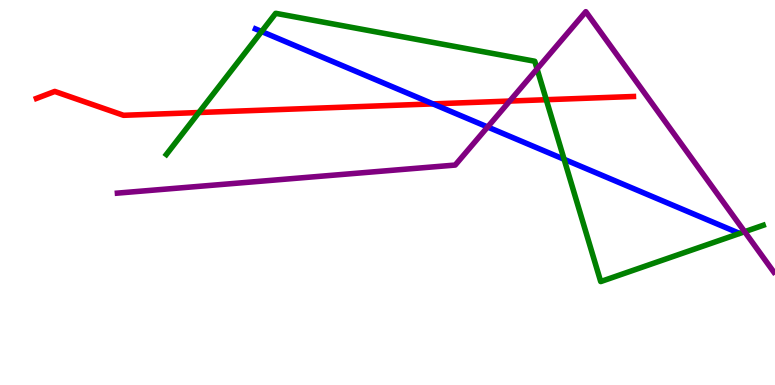[{'lines': ['blue', 'red'], 'intersections': [{'x': 5.59, 'y': 7.3}]}, {'lines': ['green', 'red'], 'intersections': [{'x': 2.57, 'y': 7.08}, {'x': 7.05, 'y': 7.41}]}, {'lines': ['purple', 'red'], 'intersections': [{'x': 6.58, 'y': 7.38}]}, {'lines': ['blue', 'green'], 'intersections': [{'x': 3.38, 'y': 9.18}, {'x': 7.28, 'y': 5.86}]}, {'lines': ['blue', 'purple'], 'intersections': [{'x': 6.29, 'y': 6.7}]}, {'lines': ['green', 'purple'], 'intersections': [{'x': 6.93, 'y': 8.21}, {'x': 9.61, 'y': 3.98}]}]